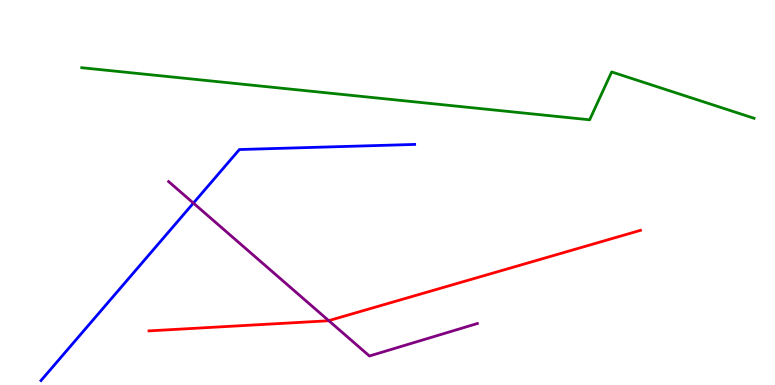[{'lines': ['blue', 'red'], 'intersections': []}, {'lines': ['green', 'red'], 'intersections': []}, {'lines': ['purple', 'red'], 'intersections': [{'x': 4.24, 'y': 1.67}]}, {'lines': ['blue', 'green'], 'intersections': []}, {'lines': ['blue', 'purple'], 'intersections': [{'x': 2.5, 'y': 4.72}]}, {'lines': ['green', 'purple'], 'intersections': []}]